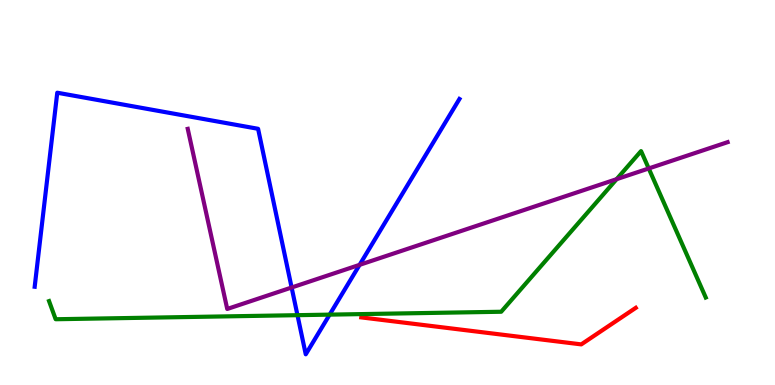[{'lines': ['blue', 'red'], 'intersections': []}, {'lines': ['green', 'red'], 'intersections': []}, {'lines': ['purple', 'red'], 'intersections': []}, {'lines': ['blue', 'green'], 'intersections': [{'x': 3.84, 'y': 1.81}, {'x': 4.25, 'y': 1.83}]}, {'lines': ['blue', 'purple'], 'intersections': [{'x': 3.76, 'y': 2.53}, {'x': 4.64, 'y': 3.12}]}, {'lines': ['green', 'purple'], 'intersections': [{'x': 7.96, 'y': 5.35}, {'x': 8.37, 'y': 5.62}]}]